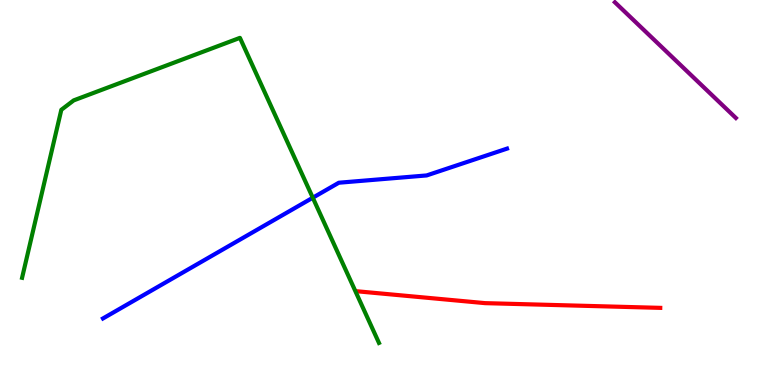[{'lines': ['blue', 'red'], 'intersections': []}, {'lines': ['green', 'red'], 'intersections': []}, {'lines': ['purple', 'red'], 'intersections': []}, {'lines': ['blue', 'green'], 'intersections': [{'x': 4.04, 'y': 4.86}]}, {'lines': ['blue', 'purple'], 'intersections': []}, {'lines': ['green', 'purple'], 'intersections': []}]